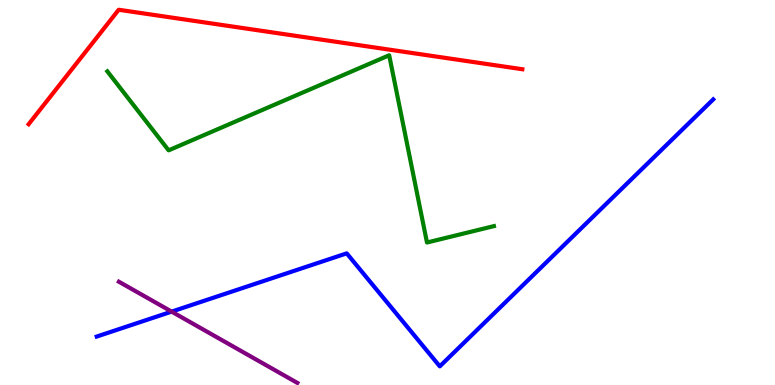[{'lines': ['blue', 'red'], 'intersections': []}, {'lines': ['green', 'red'], 'intersections': []}, {'lines': ['purple', 'red'], 'intersections': []}, {'lines': ['blue', 'green'], 'intersections': []}, {'lines': ['blue', 'purple'], 'intersections': [{'x': 2.21, 'y': 1.91}]}, {'lines': ['green', 'purple'], 'intersections': []}]